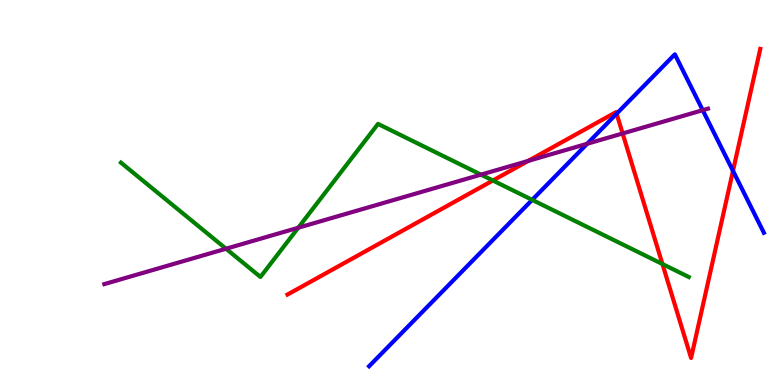[{'lines': ['blue', 'red'], 'intersections': [{'x': 7.96, 'y': 7.05}, {'x': 9.46, 'y': 5.56}]}, {'lines': ['green', 'red'], 'intersections': [{'x': 6.36, 'y': 5.31}, {'x': 8.55, 'y': 3.14}]}, {'lines': ['purple', 'red'], 'intersections': [{'x': 6.82, 'y': 5.82}, {'x': 8.03, 'y': 6.53}]}, {'lines': ['blue', 'green'], 'intersections': [{'x': 6.87, 'y': 4.81}]}, {'lines': ['blue', 'purple'], 'intersections': [{'x': 7.58, 'y': 6.27}, {'x': 9.07, 'y': 7.14}]}, {'lines': ['green', 'purple'], 'intersections': [{'x': 2.92, 'y': 3.54}, {'x': 3.85, 'y': 4.08}, {'x': 6.21, 'y': 5.46}]}]